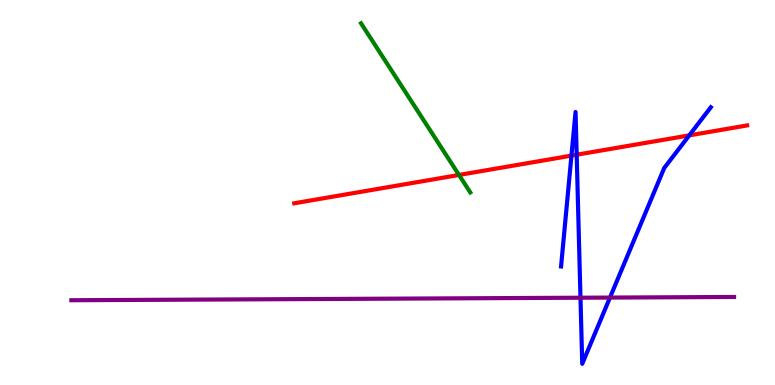[{'lines': ['blue', 'red'], 'intersections': [{'x': 7.37, 'y': 5.96}, {'x': 7.44, 'y': 5.98}, {'x': 8.89, 'y': 6.48}]}, {'lines': ['green', 'red'], 'intersections': [{'x': 5.92, 'y': 5.46}]}, {'lines': ['purple', 'red'], 'intersections': []}, {'lines': ['blue', 'green'], 'intersections': []}, {'lines': ['blue', 'purple'], 'intersections': [{'x': 7.49, 'y': 2.27}, {'x': 7.87, 'y': 2.27}]}, {'lines': ['green', 'purple'], 'intersections': []}]